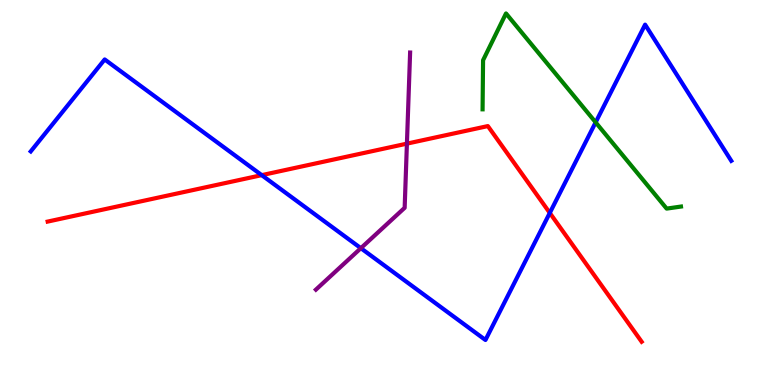[{'lines': ['blue', 'red'], 'intersections': [{'x': 3.38, 'y': 5.45}, {'x': 7.09, 'y': 4.47}]}, {'lines': ['green', 'red'], 'intersections': []}, {'lines': ['purple', 'red'], 'intersections': [{'x': 5.25, 'y': 6.27}]}, {'lines': ['blue', 'green'], 'intersections': [{'x': 7.69, 'y': 6.82}]}, {'lines': ['blue', 'purple'], 'intersections': [{'x': 4.66, 'y': 3.55}]}, {'lines': ['green', 'purple'], 'intersections': []}]